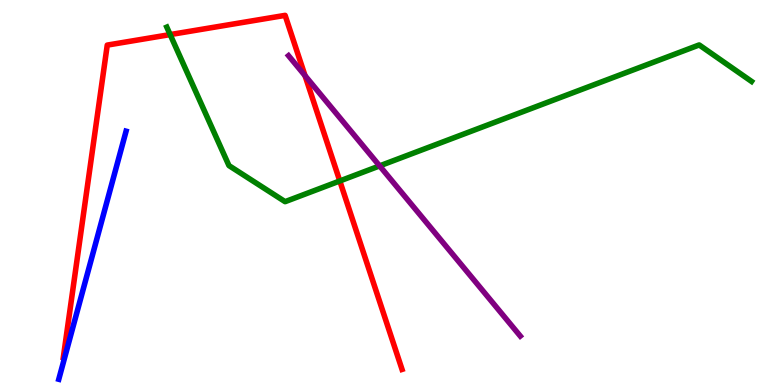[{'lines': ['blue', 'red'], 'intersections': []}, {'lines': ['green', 'red'], 'intersections': [{'x': 2.2, 'y': 9.1}, {'x': 4.38, 'y': 5.3}]}, {'lines': ['purple', 'red'], 'intersections': [{'x': 3.94, 'y': 8.04}]}, {'lines': ['blue', 'green'], 'intersections': []}, {'lines': ['blue', 'purple'], 'intersections': []}, {'lines': ['green', 'purple'], 'intersections': [{'x': 4.9, 'y': 5.69}]}]